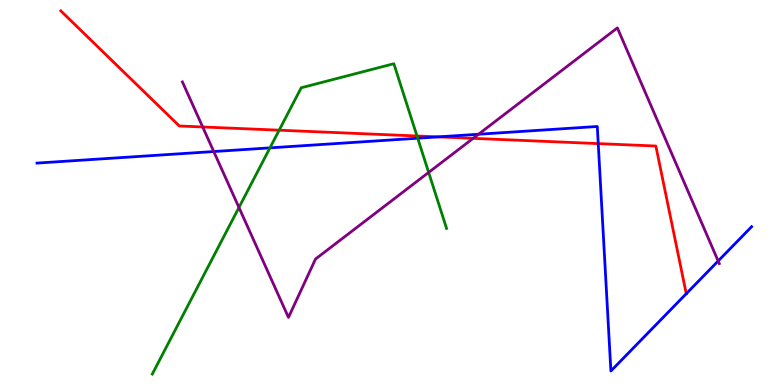[{'lines': ['blue', 'red'], 'intersections': [{'x': 5.65, 'y': 6.44}, {'x': 7.72, 'y': 6.27}, {'x': 8.86, 'y': 2.37}]}, {'lines': ['green', 'red'], 'intersections': [{'x': 3.6, 'y': 6.62}, {'x': 5.38, 'y': 6.47}]}, {'lines': ['purple', 'red'], 'intersections': [{'x': 2.62, 'y': 6.7}, {'x': 6.11, 'y': 6.41}]}, {'lines': ['blue', 'green'], 'intersections': [{'x': 3.48, 'y': 6.16}, {'x': 5.39, 'y': 6.41}]}, {'lines': ['blue', 'purple'], 'intersections': [{'x': 2.76, 'y': 6.06}, {'x': 6.17, 'y': 6.51}, {'x': 9.27, 'y': 3.22}]}, {'lines': ['green', 'purple'], 'intersections': [{'x': 3.08, 'y': 4.61}, {'x': 5.53, 'y': 5.52}]}]